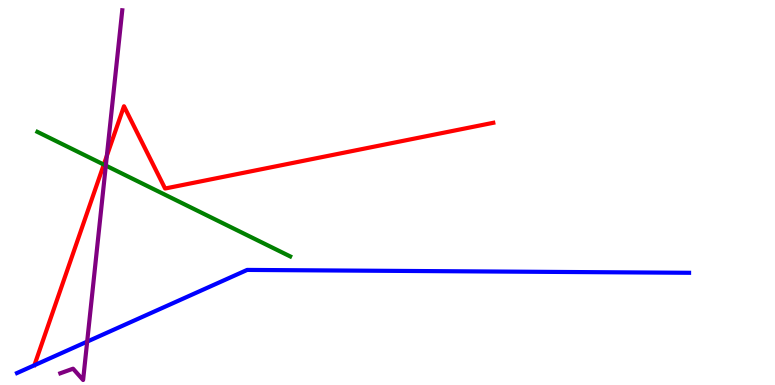[{'lines': ['blue', 'red'], 'intersections': []}, {'lines': ['green', 'red'], 'intersections': [{'x': 1.34, 'y': 5.73}]}, {'lines': ['purple', 'red'], 'intersections': [{'x': 1.38, 'y': 5.95}]}, {'lines': ['blue', 'green'], 'intersections': []}, {'lines': ['blue', 'purple'], 'intersections': [{'x': 1.12, 'y': 1.13}]}, {'lines': ['green', 'purple'], 'intersections': [{'x': 1.37, 'y': 5.7}]}]